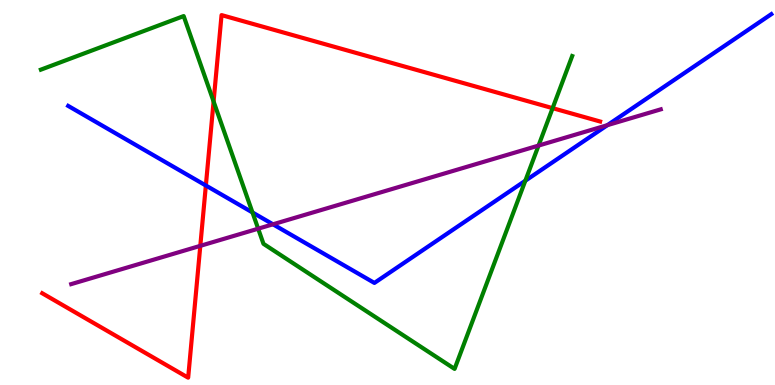[{'lines': ['blue', 'red'], 'intersections': [{'x': 2.66, 'y': 5.18}]}, {'lines': ['green', 'red'], 'intersections': [{'x': 2.76, 'y': 7.36}, {'x': 7.13, 'y': 7.19}]}, {'lines': ['purple', 'red'], 'intersections': [{'x': 2.58, 'y': 3.61}]}, {'lines': ['blue', 'green'], 'intersections': [{'x': 3.26, 'y': 4.48}, {'x': 6.78, 'y': 5.31}]}, {'lines': ['blue', 'purple'], 'intersections': [{'x': 3.52, 'y': 4.17}, {'x': 7.84, 'y': 6.75}]}, {'lines': ['green', 'purple'], 'intersections': [{'x': 3.33, 'y': 4.06}, {'x': 6.95, 'y': 6.22}]}]